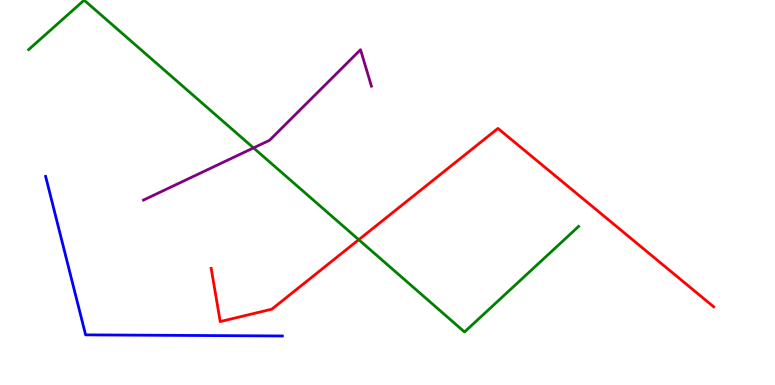[{'lines': ['blue', 'red'], 'intersections': []}, {'lines': ['green', 'red'], 'intersections': [{'x': 4.63, 'y': 3.77}]}, {'lines': ['purple', 'red'], 'intersections': []}, {'lines': ['blue', 'green'], 'intersections': []}, {'lines': ['blue', 'purple'], 'intersections': []}, {'lines': ['green', 'purple'], 'intersections': [{'x': 3.27, 'y': 6.16}]}]